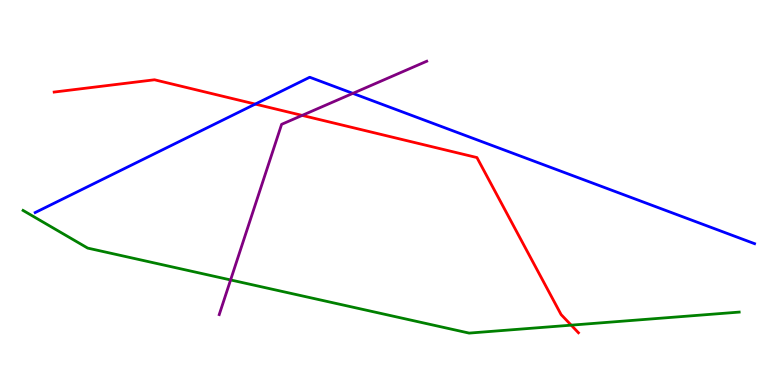[{'lines': ['blue', 'red'], 'intersections': [{'x': 3.29, 'y': 7.3}]}, {'lines': ['green', 'red'], 'intersections': [{'x': 7.37, 'y': 1.55}]}, {'lines': ['purple', 'red'], 'intersections': [{'x': 3.9, 'y': 7.0}]}, {'lines': ['blue', 'green'], 'intersections': []}, {'lines': ['blue', 'purple'], 'intersections': [{'x': 4.55, 'y': 7.57}]}, {'lines': ['green', 'purple'], 'intersections': [{'x': 2.98, 'y': 2.73}]}]